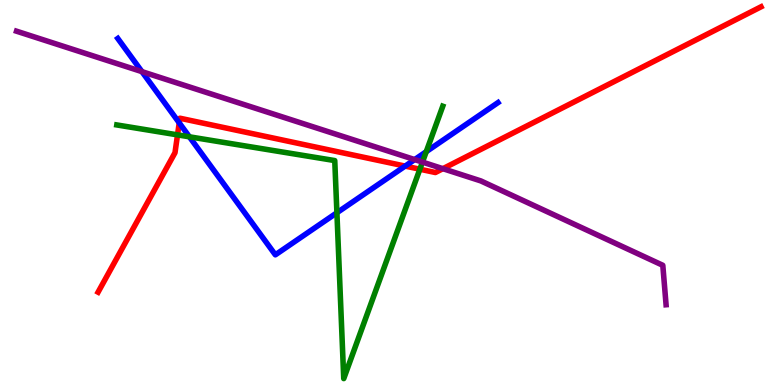[{'lines': ['blue', 'red'], 'intersections': [{'x': 2.31, 'y': 6.81}, {'x': 5.23, 'y': 5.69}]}, {'lines': ['green', 'red'], 'intersections': [{'x': 2.29, 'y': 6.5}, {'x': 5.42, 'y': 5.6}]}, {'lines': ['purple', 'red'], 'intersections': [{'x': 5.71, 'y': 5.62}]}, {'lines': ['blue', 'green'], 'intersections': [{'x': 2.44, 'y': 6.45}, {'x': 4.35, 'y': 4.47}, {'x': 5.5, 'y': 6.06}]}, {'lines': ['blue', 'purple'], 'intersections': [{'x': 1.83, 'y': 8.14}, {'x': 5.35, 'y': 5.86}]}, {'lines': ['green', 'purple'], 'intersections': [{'x': 5.45, 'y': 5.79}]}]